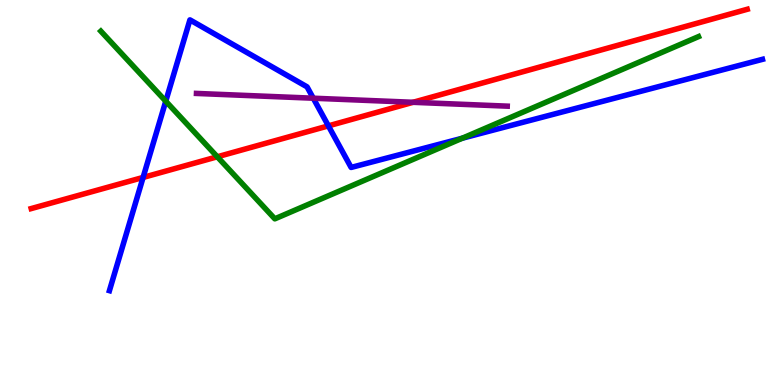[{'lines': ['blue', 'red'], 'intersections': [{'x': 1.85, 'y': 5.39}, {'x': 4.24, 'y': 6.73}]}, {'lines': ['green', 'red'], 'intersections': [{'x': 2.8, 'y': 5.93}]}, {'lines': ['purple', 'red'], 'intersections': [{'x': 5.33, 'y': 7.34}]}, {'lines': ['blue', 'green'], 'intersections': [{'x': 2.14, 'y': 7.37}, {'x': 5.96, 'y': 6.41}]}, {'lines': ['blue', 'purple'], 'intersections': [{'x': 4.04, 'y': 7.45}]}, {'lines': ['green', 'purple'], 'intersections': []}]